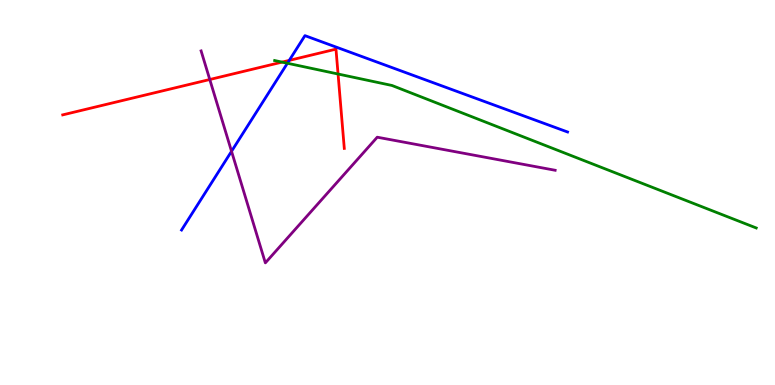[{'lines': ['blue', 'red'], 'intersections': [{'x': 3.73, 'y': 8.43}]}, {'lines': ['green', 'red'], 'intersections': [{'x': 3.64, 'y': 8.39}, {'x': 4.36, 'y': 8.08}]}, {'lines': ['purple', 'red'], 'intersections': [{'x': 2.71, 'y': 7.93}]}, {'lines': ['blue', 'green'], 'intersections': [{'x': 3.71, 'y': 8.36}]}, {'lines': ['blue', 'purple'], 'intersections': [{'x': 2.99, 'y': 6.07}]}, {'lines': ['green', 'purple'], 'intersections': []}]